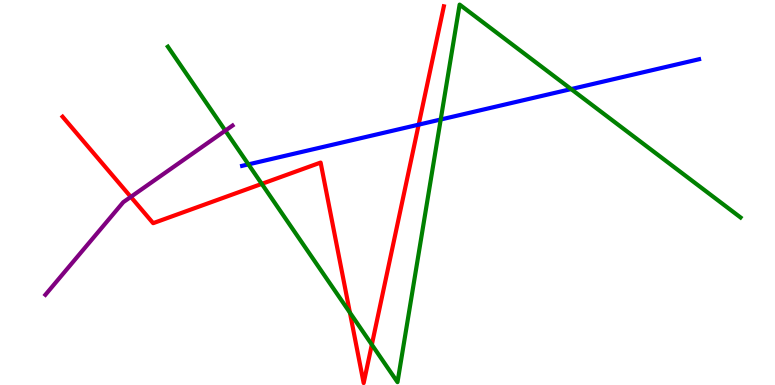[{'lines': ['blue', 'red'], 'intersections': [{'x': 5.4, 'y': 6.76}]}, {'lines': ['green', 'red'], 'intersections': [{'x': 3.38, 'y': 5.22}, {'x': 4.51, 'y': 1.88}, {'x': 4.8, 'y': 1.05}]}, {'lines': ['purple', 'red'], 'intersections': [{'x': 1.69, 'y': 4.89}]}, {'lines': ['blue', 'green'], 'intersections': [{'x': 3.21, 'y': 5.73}, {'x': 5.69, 'y': 6.9}, {'x': 7.37, 'y': 7.69}]}, {'lines': ['blue', 'purple'], 'intersections': []}, {'lines': ['green', 'purple'], 'intersections': [{'x': 2.91, 'y': 6.61}]}]